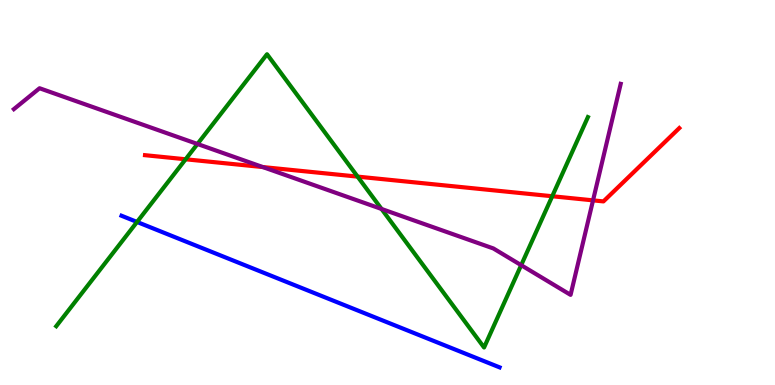[{'lines': ['blue', 'red'], 'intersections': []}, {'lines': ['green', 'red'], 'intersections': [{'x': 2.39, 'y': 5.86}, {'x': 4.61, 'y': 5.41}, {'x': 7.13, 'y': 4.9}]}, {'lines': ['purple', 'red'], 'intersections': [{'x': 3.39, 'y': 5.66}, {'x': 7.65, 'y': 4.8}]}, {'lines': ['blue', 'green'], 'intersections': [{'x': 1.77, 'y': 4.23}]}, {'lines': ['blue', 'purple'], 'intersections': []}, {'lines': ['green', 'purple'], 'intersections': [{'x': 2.55, 'y': 6.26}, {'x': 4.92, 'y': 4.57}, {'x': 6.72, 'y': 3.11}]}]